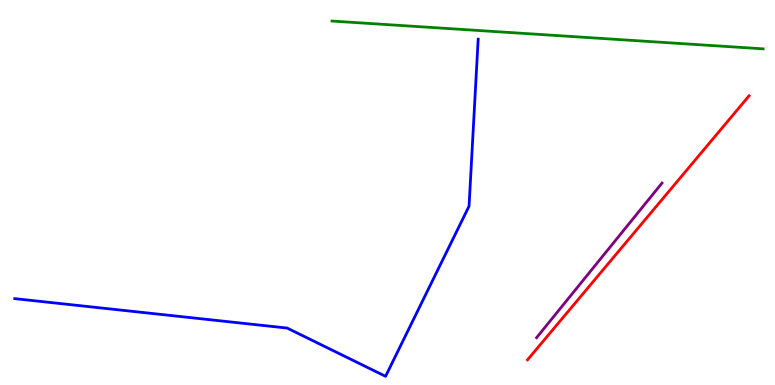[{'lines': ['blue', 'red'], 'intersections': []}, {'lines': ['green', 'red'], 'intersections': []}, {'lines': ['purple', 'red'], 'intersections': []}, {'lines': ['blue', 'green'], 'intersections': []}, {'lines': ['blue', 'purple'], 'intersections': []}, {'lines': ['green', 'purple'], 'intersections': []}]